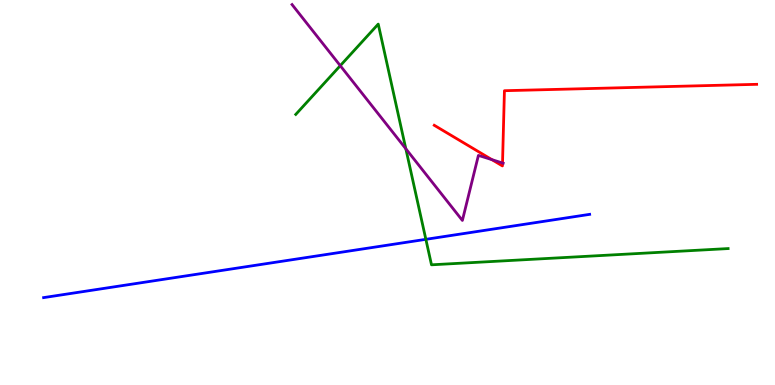[{'lines': ['blue', 'red'], 'intersections': []}, {'lines': ['green', 'red'], 'intersections': []}, {'lines': ['purple', 'red'], 'intersections': [{'x': 6.35, 'y': 5.85}, {'x': 6.48, 'y': 5.77}]}, {'lines': ['blue', 'green'], 'intersections': [{'x': 5.5, 'y': 3.78}]}, {'lines': ['blue', 'purple'], 'intersections': []}, {'lines': ['green', 'purple'], 'intersections': [{'x': 4.39, 'y': 8.29}, {'x': 5.24, 'y': 6.14}]}]